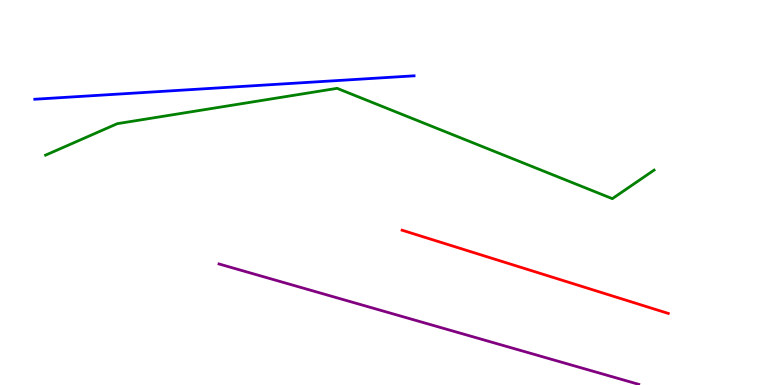[{'lines': ['blue', 'red'], 'intersections': []}, {'lines': ['green', 'red'], 'intersections': []}, {'lines': ['purple', 'red'], 'intersections': []}, {'lines': ['blue', 'green'], 'intersections': []}, {'lines': ['blue', 'purple'], 'intersections': []}, {'lines': ['green', 'purple'], 'intersections': []}]